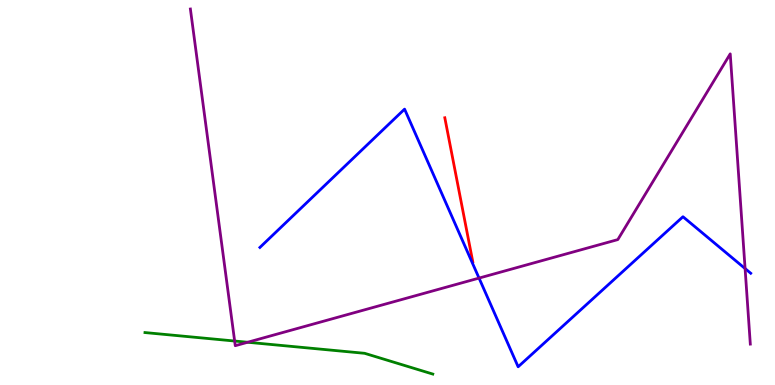[{'lines': ['blue', 'red'], 'intersections': []}, {'lines': ['green', 'red'], 'intersections': []}, {'lines': ['purple', 'red'], 'intersections': []}, {'lines': ['blue', 'green'], 'intersections': []}, {'lines': ['blue', 'purple'], 'intersections': [{'x': 6.18, 'y': 2.78}, {'x': 9.61, 'y': 3.02}]}, {'lines': ['green', 'purple'], 'intersections': [{'x': 3.03, 'y': 1.14}, {'x': 3.2, 'y': 1.11}]}]